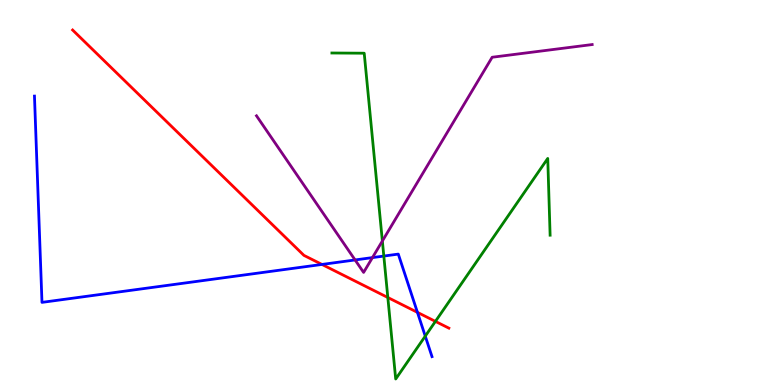[{'lines': ['blue', 'red'], 'intersections': [{'x': 4.15, 'y': 3.13}, {'x': 5.39, 'y': 1.89}]}, {'lines': ['green', 'red'], 'intersections': [{'x': 5.0, 'y': 2.27}, {'x': 5.62, 'y': 1.65}]}, {'lines': ['purple', 'red'], 'intersections': []}, {'lines': ['blue', 'green'], 'intersections': [{'x': 4.95, 'y': 3.35}, {'x': 5.49, 'y': 1.27}]}, {'lines': ['blue', 'purple'], 'intersections': [{'x': 4.58, 'y': 3.25}, {'x': 4.81, 'y': 3.31}]}, {'lines': ['green', 'purple'], 'intersections': [{'x': 4.93, 'y': 3.74}]}]